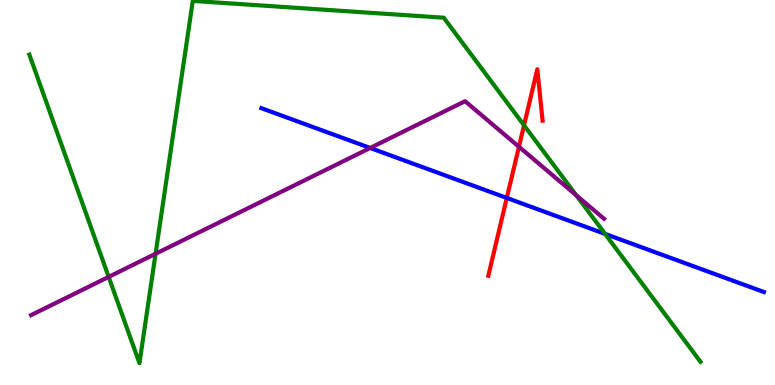[{'lines': ['blue', 'red'], 'intersections': [{'x': 6.54, 'y': 4.86}]}, {'lines': ['green', 'red'], 'intersections': [{'x': 6.76, 'y': 6.75}]}, {'lines': ['purple', 'red'], 'intersections': [{'x': 6.7, 'y': 6.19}]}, {'lines': ['blue', 'green'], 'intersections': [{'x': 7.81, 'y': 3.92}]}, {'lines': ['blue', 'purple'], 'intersections': [{'x': 4.78, 'y': 6.16}]}, {'lines': ['green', 'purple'], 'intersections': [{'x': 1.4, 'y': 2.81}, {'x': 2.01, 'y': 3.41}, {'x': 7.43, 'y': 4.93}]}]